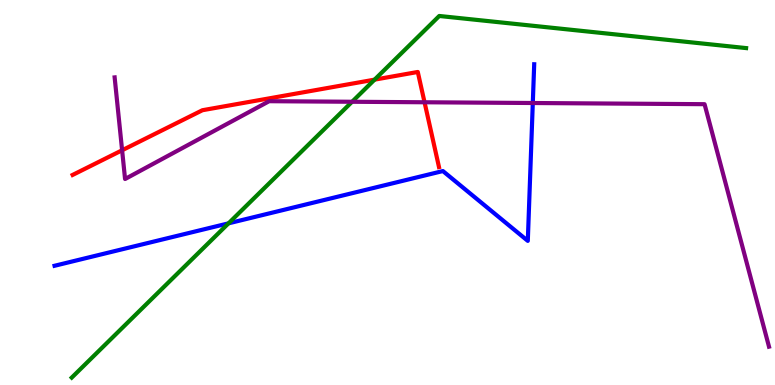[{'lines': ['blue', 'red'], 'intersections': []}, {'lines': ['green', 'red'], 'intersections': [{'x': 4.83, 'y': 7.93}]}, {'lines': ['purple', 'red'], 'intersections': [{'x': 1.58, 'y': 6.1}, {'x': 5.48, 'y': 7.34}]}, {'lines': ['blue', 'green'], 'intersections': [{'x': 2.95, 'y': 4.2}]}, {'lines': ['blue', 'purple'], 'intersections': [{'x': 6.87, 'y': 7.32}]}, {'lines': ['green', 'purple'], 'intersections': [{'x': 4.54, 'y': 7.36}]}]